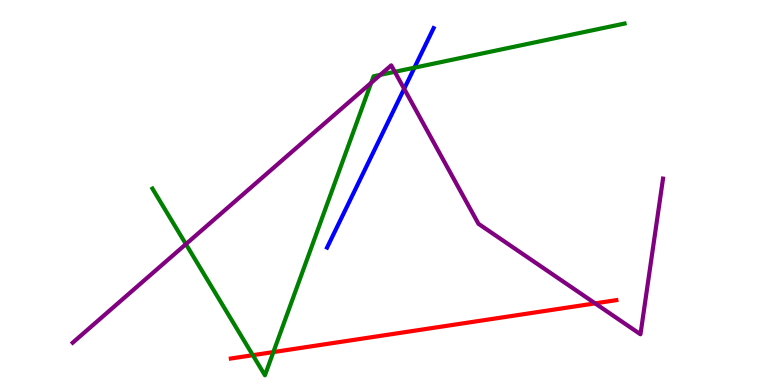[{'lines': ['blue', 'red'], 'intersections': []}, {'lines': ['green', 'red'], 'intersections': [{'x': 3.26, 'y': 0.774}, {'x': 3.53, 'y': 0.855}]}, {'lines': ['purple', 'red'], 'intersections': [{'x': 7.68, 'y': 2.12}]}, {'lines': ['blue', 'green'], 'intersections': [{'x': 5.35, 'y': 8.24}]}, {'lines': ['blue', 'purple'], 'intersections': [{'x': 5.21, 'y': 7.69}]}, {'lines': ['green', 'purple'], 'intersections': [{'x': 2.4, 'y': 3.66}, {'x': 4.79, 'y': 7.85}, {'x': 4.91, 'y': 8.06}, {'x': 5.09, 'y': 8.13}]}]